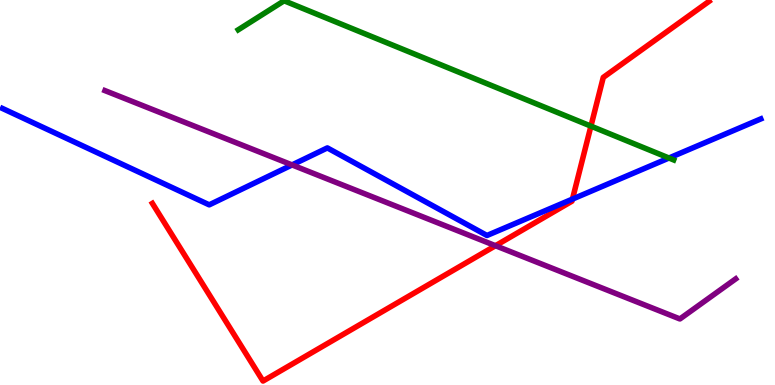[{'lines': ['blue', 'red'], 'intersections': [{'x': 7.39, 'y': 4.83}]}, {'lines': ['green', 'red'], 'intersections': [{'x': 7.62, 'y': 6.72}]}, {'lines': ['purple', 'red'], 'intersections': [{'x': 6.39, 'y': 3.62}]}, {'lines': ['blue', 'green'], 'intersections': [{'x': 8.63, 'y': 5.9}]}, {'lines': ['blue', 'purple'], 'intersections': [{'x': 3.77, 'y': 5.72}]}, {'lines': ['green', 'purple'], 'intersections': []}]